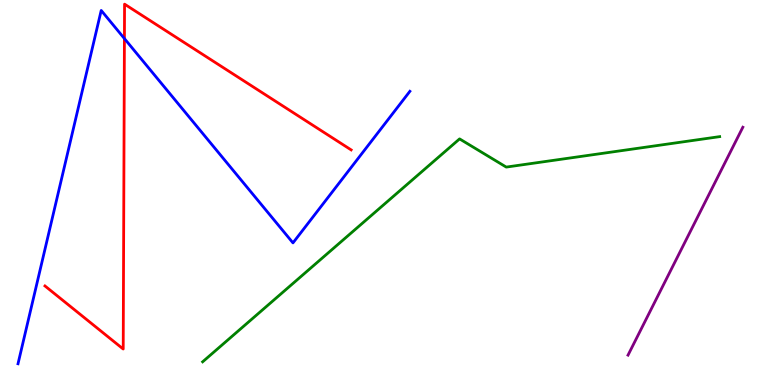[{'lines': ['blue', 'red'], 'intersections': [{'x': 1.61, 'y': 9.0}]}, {'lines': ['green', 'red'], 'intersections': []}, {'lines': ['purple', 'red'], 'intersections': []}, {'lines': ['blue', 'green'], 'intersections': []}, {'lines': ['blue', 'purple'], 'intersections': []}, {'lines': ['green', 'purple'], 'intersections': []}]